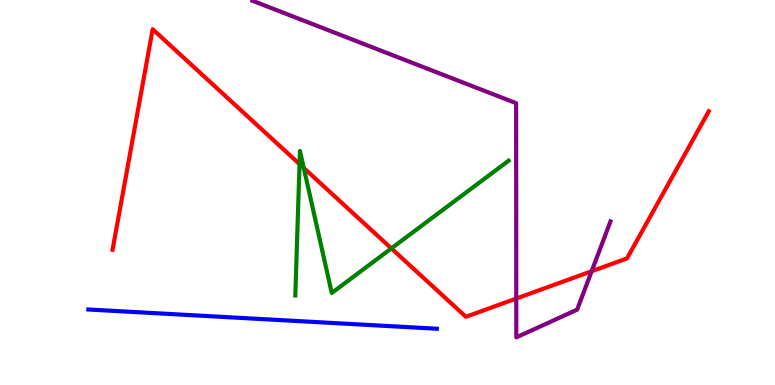[{'lines': ['blue', 'red'], 'intersections': []}, {'lines': ['green', 'red'], 'intersections': [{'x': 3.87, 'y': 5.74}, {'x': 3.92, 'y': 5.64}, {'x': 5.05, 'y': 3.55}]}, {'lines': ['purple', 'red'], 'intersections': [{'x': 6.66, 'y': 2.25}, {'x': 7.63, 'y': 2.96}]}, {'lines': ['blue', 'green'], 'intersections': []}, {'lines': ['blue', 'purple'], 'intersections': []}, {'lines': ['green', 'purple'], 'intersections': []}]